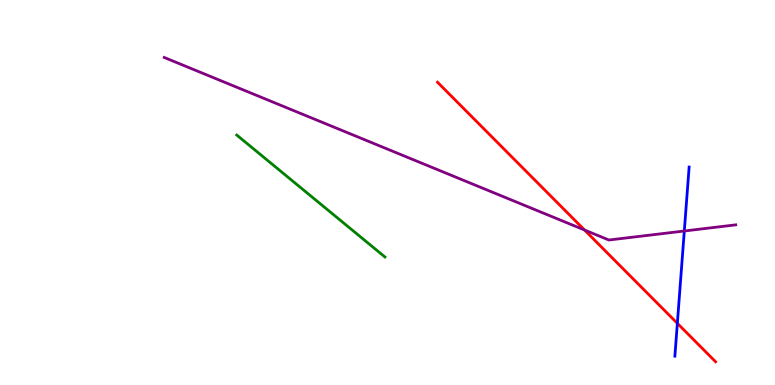[{'lines': ['blue', 'red'], 'intersections': [{'x': 8.74, 'y': 1.6}]}, {'lines': ['green', 'red'], 'intersections': []}, {'lines': ['purple', 'red'], 'intersections': [{'x': 7.54, 'y': 4.03}]}, {'lines': ['blue', 'green'], 'intersections': []}, {'lines': ['blue', 'purple'], 'intersections': [{'x': 8.83, 'y': 4.0}]}, {'lines': ['green', 'purple'], 'intersections': []}]